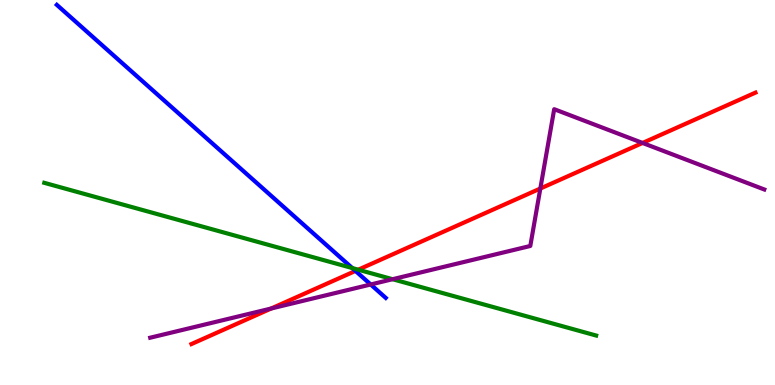[{'lines': ['blue', 'red'], 'intersections': [{'x': 4.59, 'y': 2.96}]}, {'lines': ['green', 'red'], 'intersections': [{'x': 4.62, 'y': 2.99}]}, {'lines': ['purple', 'red'], 'intersections': [{'x': 3.5, 'y': 1.99}, {'x': 6.97, 'y': 5.1}, {'x': 8.29, 'y': 6.29}]}, {'lines': ['blue', 'green'], 'intersections': [{'x': 4.55, 'y': 3.04}]}, {'lines': ['blue', 'purple'], 'intersections': [{'x': 4.78, 'y': 2.61}]}, {'lines': ['green', 'purple'], 'intersections': [{'x': 5.07, 'y': 2.75}]}]